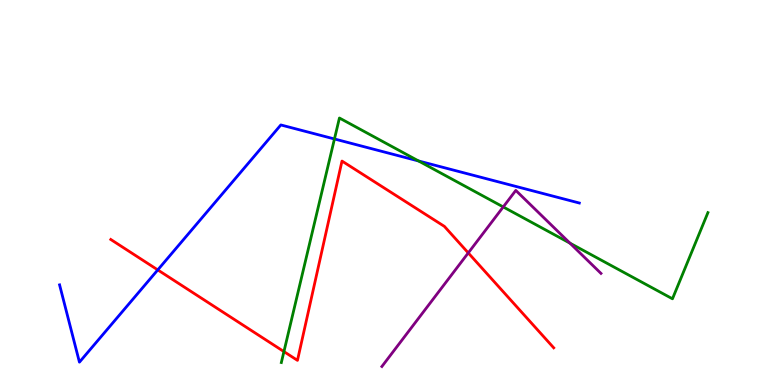[{'lines': ['blue', 'red'], 'intersections': [{'x': 2.04, 'y': 2.99}]}, {'lines': ['green', 'red'], 'intersections': [{'x': 3.66, 'y': 0.868}]}, {'lines': ['purple', 'red'], 'intersections': [{'x': 6.04, 'y': 3.43}]}, {'lines': ['blue', 'green'], 'intersections': [{'x': 4.32, 'y': 6.39}, {'x': 5.4, 'y': 5.82}]}, {'lines': ['blue', 'purple'], 'intersections': []}, {'lines': ['green', 'purple'], 'intersections': [{'x': 6.49, 'y': 4.63}, {'x': 7.35, 'y': 3.68}]}]